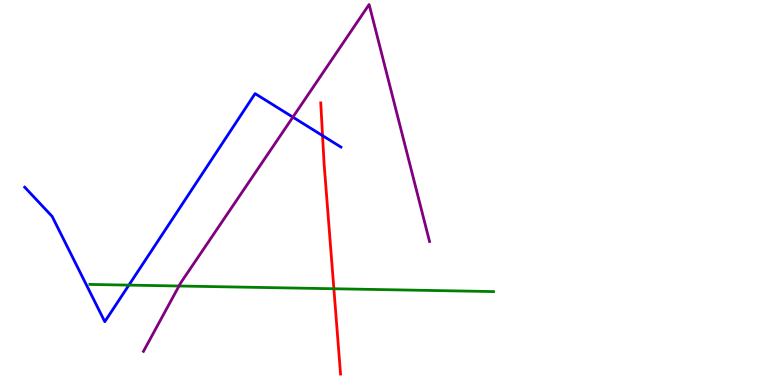[{'lines': ['blue', 'red'], 'intersections': [{'x': 4.16, 'y': 6.48}]}, {'lines': ['green', 'red'], 'intersections': [{'x': 4.31, 'y': 2.5}]}, {'lines': ['purple', 'red'], 'intersections': []}, {'lines': ['blue', 'green'], 'intersections': [{'x': 1.66, 'y': 2.59}]}, {'lines': ['blue', 'purple'], 'intersections': [{'x': 3.78, 'y': 6.96}]}, {'lines': ['green', 'purple'], 'intersections': [{'x': 2.31, 'y': 2.57}]}]